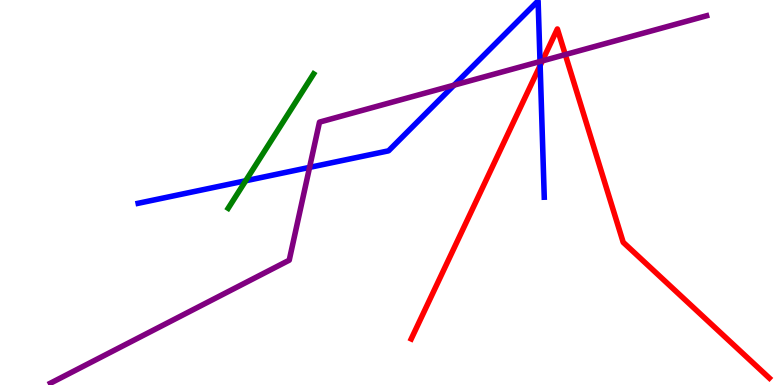[{'lines': ['blue', 'red'], 'intersections': [{'x': 6.97, 'y': 8.3}]}, {'lines': ['green', 'red'], 'intersections': []}, {'lines': ['purple', 'red'], 'intersections': [{'x': 7.0, 'y': 8.42}, {'x': 7.29, 'y': 8.58}]}, {'lines': ['blue', 'green'], 'intersections': [{'x': 3.17, 'y': 5.3}]}, {'lines': ['blue', 'purple'], 'intersections': [{'x': 3.99, 'y': 5.65}, {'x': 5.86, 'y': 7.79}, {'x': 6.97, 'y': 8.4}]}, {'lines': ['green', 'purple'], 'intersections': []}]